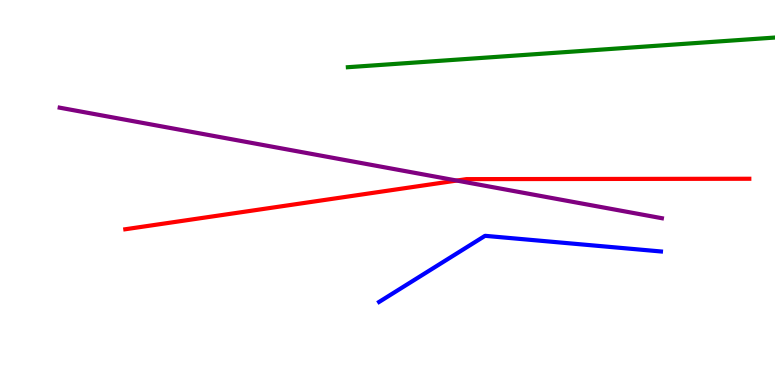[{'lines': ['blue', 'red'], 'intersections': []}, {'lines': ['green', 'red'], 'intersections': []}, {'lines': ['purple', 'red'], 'intersections': [{'x': 5.89, 'y': 5.31}]}, {'lines': ['blue', 'green'], 'intersections': []}, {'lines': ['blue', 'purple'], 'intersections': []}, {'lines': ['green', 'purple'], 'intersections': []}]